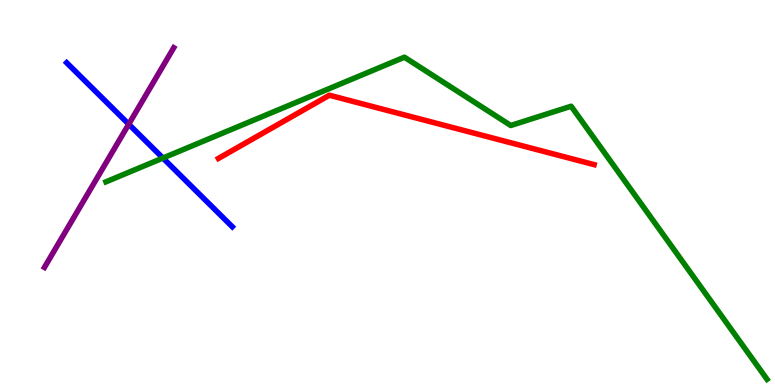[{'lines': ['blue', 'red'], 'intersections': []}, {'lines': ['green', 'red'], 'intersections': []}, {'lines': ['purple', 'red'], 'intersections': []}, {'lines': ['blue', 'green'], 'intersections': [{'x': 2.1, 'y': 5.89}]}, {'lines': ['blue', 'purple'], 'intersections': [{'x': 1.66, 'y': 6.77}]}, {'lines': ['green', 'purple'], 'intersections': []}]